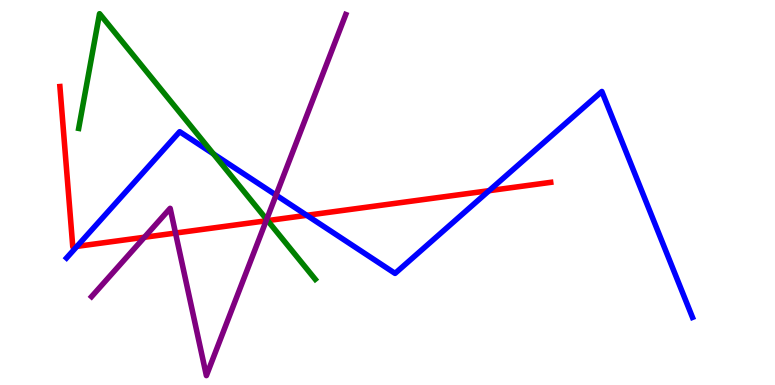[{'lines': ['blue', 'red'], 'intersections': [{'x': 0.993, 'y': 3.6}, {'x': 3.96, 'y': 4.41}, {'x': 6.31, 'y': 5.05}]}, {'lines': ['green', 'red'], 'intersections': [{'x': 3.45, 'y': 4.27}]}, {'lines': ['purple', 'red'], 'intersections': [{'x': 1.86, 'y': 3.84}, {'x': 2.26, 'y': 3.95}, {'x': 3.43, 'y': 4.26}]}, {'lines': ['blue', 'green'], 'intersections': [{'x': 2.75, 'y': 6.0}]}, {'lines': ['blue', 'purple'], 'intersections': [{'x': 3.56, 'y': 4.93}]}, {'lines': ['green', 'purple'], 'intersections': [{'x': 3.44, 'y': 4.3}]}]